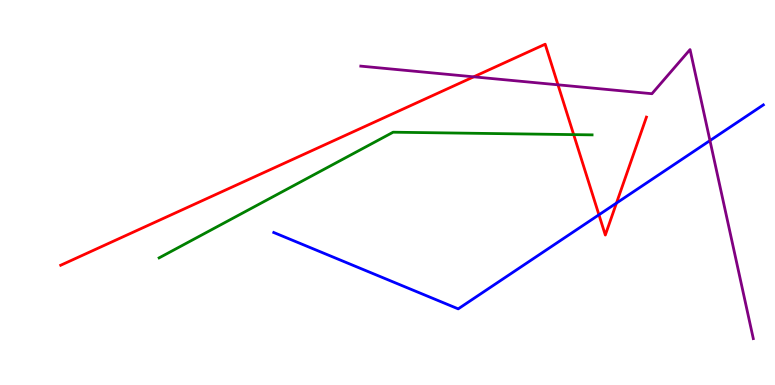[{'lines': ['blue', 'red'], 'intersections': [{'x': 7.73, 'y': 4.42}, {'x': 7.95, 'y': 4.73}]}, {'lines': ['green', 'red'], 'intersections': [{'x': 7.4, 'y': 6.5}]}, {'lines': ['purple', 'red'], 'intersections': [{'x': 6.11, 'y': 8.0}, {'x': 7.2, 'y': 7.8}]}, {'lines': ['blue', 'green'], 'intersections': []}, {'lines': ['blue', 'purple'], 'intersections': [{'x': 9.16, 'y': 6.35}]}, {'lines': ['green', 'purple'], 'intersections': []}]